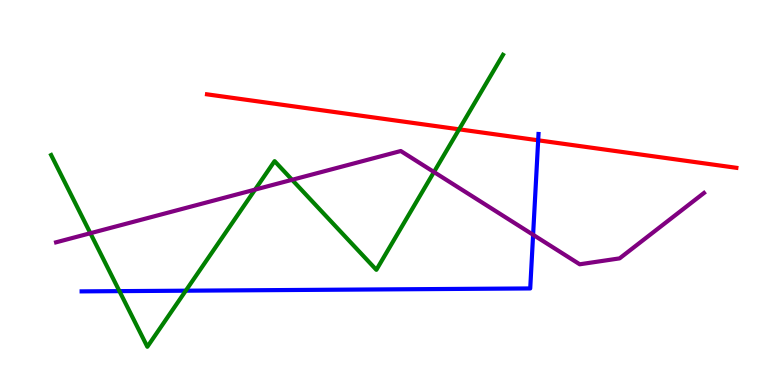[{'lines': ['blue', 'red'], 'intersections': [{'x': 6.94, 'y': 6.36}]}, {'lines': ['green', 'red'], 'intersections': [{'x': 5.92, 'y': 6.64}]}, {'lines': ['purple', 'red'], 'intersections': []}, {'lines': ['blue', 'green'], 'intersections': [{'x': 1.54, 'y': 2.44}, {'x': 2.4, 'y': 2.45}]}, {'lines': ['blue', 'purple'], 'intersections': [{'x': 6.88, 'y': 3.9}]}, {'lines': ['green', 'purple'], 'intersections': [{'x': 1.17, 'y': 3.94}, {'x': 3.29, 'y': 5.08}, {'x': 3.77, 'y': 5.33}, {'x': 5.6, 'y': 5.53}]}]